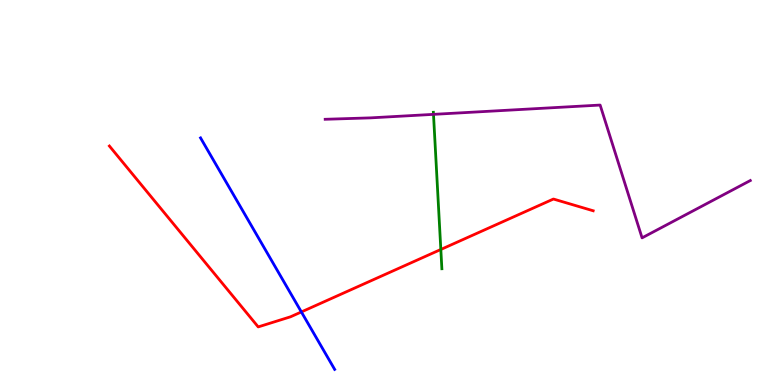[{'lines': ['blue', 'red'], 'intersections': [{'x': 3.89, 'y': 1.9}]}, {'lines': ['green', 'red'], 'intersections': [{'x': 5.69, 'y': 3.52}]}, {'lines': ['purple', 'red'], 'intersections': []}, {'lines': ['blue', 'green'], 'intersections': []}, {'lines': ['blue', 'purple'], 'intersections': []}, {'lines': ['green', 'purple'], 'intersections': [{'x': 5.59, 'y': 7.03}]}]